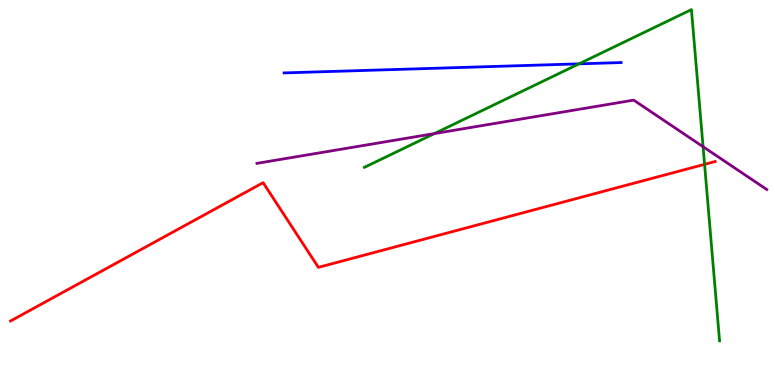[{'lines': ['blue', 'red'], 'intersections': []}, {'lines': ['green', 'red'], 'intersections': [{'x': 9.09, 'y': 5.73}]}, {'lines': ['purple', 'red'], 'intersections': []}, {'lines': ['blue', 'green'], 'intersections': [{'x': 7.47, 'y': 8.34}]}, {'lines': ['blue', 'purple'], 'intersections': []}, {'lines': ['green', 'purple'], 'intersections': [{'x': 5.61, 'y': 6.53}, {'x': 9.07, 'y': 6.19}]}]